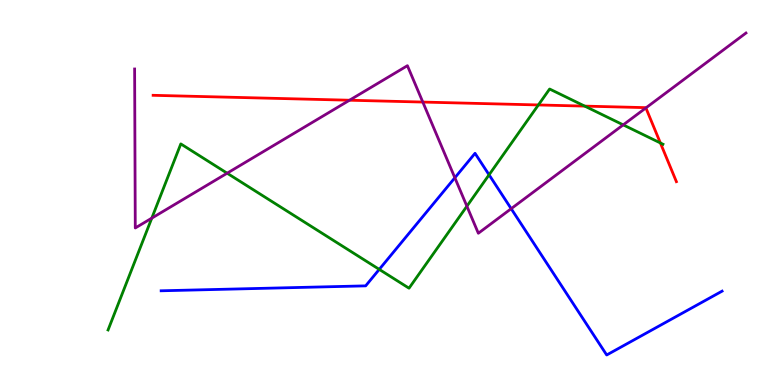[{'lines': ['blue', 'red'], 'intersections': []}, {'lines': ['green', 'red'], 'intersections': [{'x': 6.95, 'y': 7.27}, {'x': 7.54, 'y': 7.24}, {'x': 8.52, 'y': 6.29}]}, {'lines': ['purple', 'red'], 'intersections': [{'x': 4.51, 'y': 7.4}, {'x': 5.46, 'y': 7.35}, {'x': 8.33, 'y': 7.2}]}, {'lines': ['blue', 'green'], 'intersections': [{'x': 4.89, 'y': 3.0}, {'x': 6.31, 'y': 5.46}]}, {'lines': ['blue', 'purple'], 'intersections': [{'x': 5.87, 'y': 5.38}, {'x': 6.6, 'y': 4.58}]}, {'lines': ['green', 'purple'], 'intersections': [{'x': 1.96, 'y': 4.33}, {'x': 2.93, 'y': 5.5}, {'x': 6.02, 'y': 4.64}, {'x': 8.04, 'y': 6.76}]}]